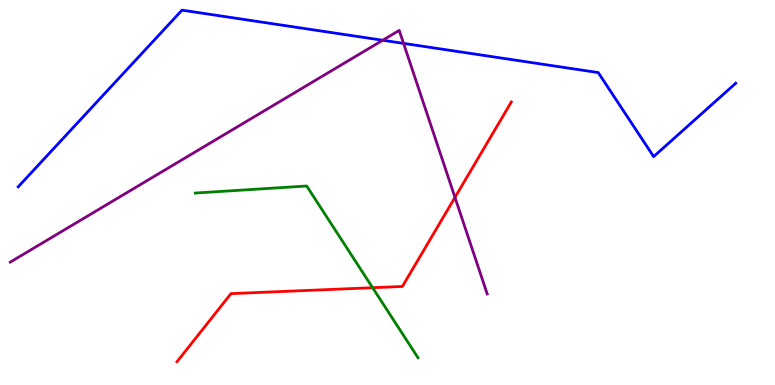[{'lines': ['blue', 'red'], 'intersections': []}, {'lines': ['green', 'red'], 'intersections': [{'x': 4.81, 'y': 2.53}]}, {'lines': ['purple', 'red'], 'intersections': [{'x': 5.87, 'y': 4.87}]}, {'lines': ['blue', 'green'], 'intersections': []}, {'lines': ['blue', 'purple'], 'intersections': [{'x': 4.94, 'y': 8.95}, {'x': 5.21, 'y': 8.87}]}, {'lines': ['green', 'purple'], 'intersections': []}]